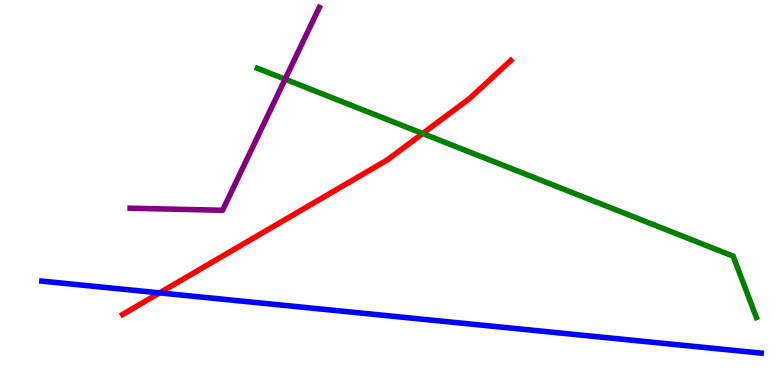[{'lines': ['blue', 'red'], 'intersections': [{'x': 2.06, 'y': 2.39}]}, {'lines': ['green', 'red'], 'intersections': [{'x': 5.45, 'y': 6.53}]}, {'lines': ['purple', 'red'], 'intersections': []}, {'lines': ['blue', 'green'], 'intersections': []}, {'lines': ['blue', 'purple'], 'intersections': []}, {'lines': ['green', 'purple'], 'intersections': [{'x': 3.68, 'y': 7.94}]}]